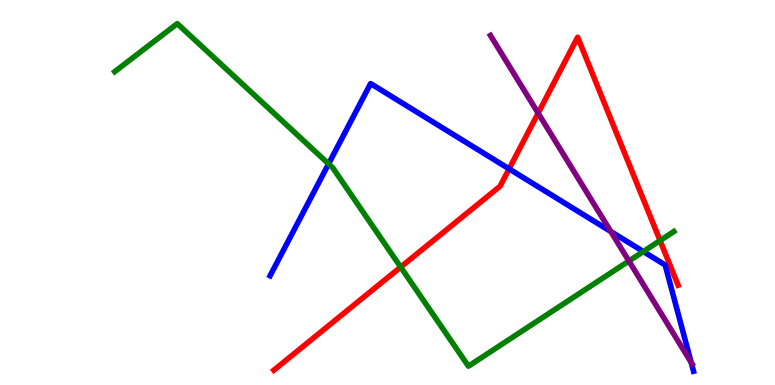[{'lines': ['blue', 'red'], 'intersections': [{'x': 6.57, 'y': 5.61}]}, {'lines': ['green', 'red'], 'intersections': [{'x': 5.17, 'y': 3.06}, {'x': 8.52, 'y': 3.75}]}, {'lines': ['purple', 'red'], 'intersections': [{'x': 6.94, 'y': 7.06}]}, {'lines': ['blue', 'green'], 'intersections': [{'x': 4.24, 'y': 5.74}, {'x': 8.3, 'y': 3.47}]}, {'lines': ['blue', 'purple'], 'intersections': [{'x': 7.88, 'y': 3.99}, {'x': 8.92, 'y': 0.586}]}, {'lines': ['green', 'purple'], 'intersections': [{'x': 8.11, 'y': 3.22}]}]